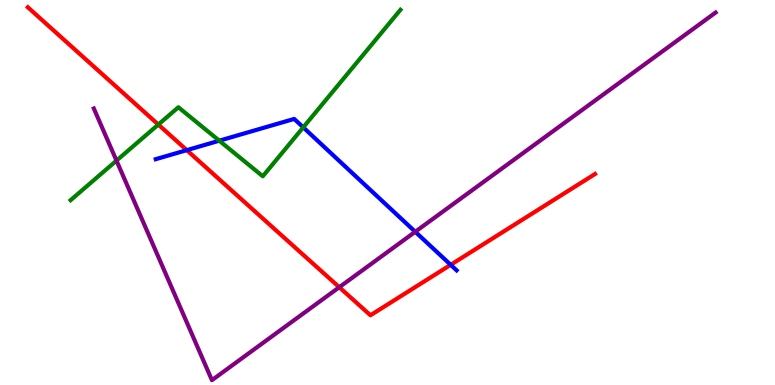[{'lines': ['blue', 'red'], 'intersections': [{'x': 2.41, 'y': 6.1}, {'x': 5.82, 'y': 3.12}]}, {'lines': ['green', 'red'], 'intersections': [{'x': 2.04, 'y': 6.76}]}, {'lines': ['purple', 'red'], 'intersections': [{'x': 4.38, 'y': 2.54}]}, {'lines': ['blue', 'green'], 'intersections': [{'x': 2.83, 'y': 6.35}, {'x': 3.91, 'y': 6.69}]}, {'lines': ['blue', 'purple'], 'intersections': [{'x': 5.36, 'y': 3.98}]}, {'lines': ['green', 'purple'], 'intersections': [{'x': 1.5, 'y': 5.83}]}]